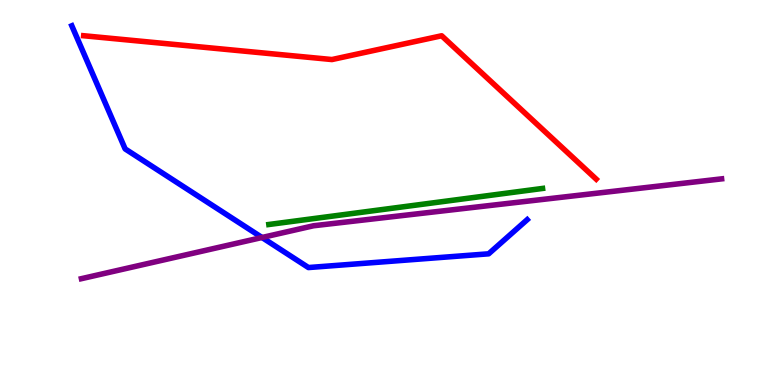[{'lines': ['blue', 'red'], 'intersections': []}, {'lines': ['green', 'red'], 'intersections': []}, {'lines': ['purple', 'red'], 'intersections': []}, {'lines': ['blue', 'green'], 'intersections': []}, {'lines': ['blue', 'purple'], 'intersections': [{'x': 3.38, 'y': 3.83}]}, {'lines': ['green', 'purple'], 'intersections': []}]